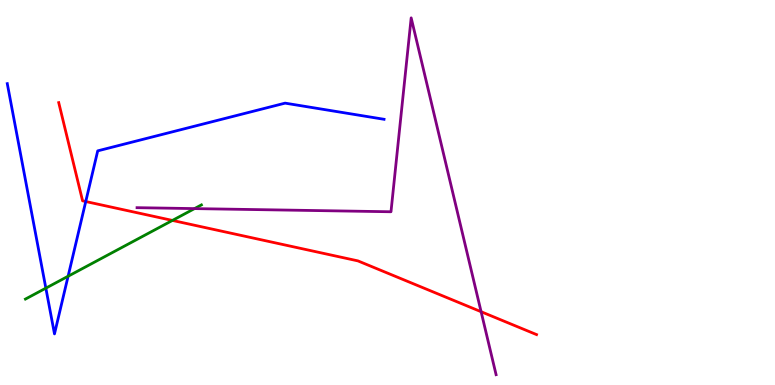[{'lines': ['blue', 'red'], 'intersections': [{'x': 1.11, 'y': 4.77}]}, {'lines': ['green', 'red'], 'intersections': [{'x': 2.22, 'y': 4.27}]}, {'lines': ['purple', 'red'], 'intersections': [{'x': 6.21, 'y': 1.9}]}, {'lines': ['blue', 'green'], 'intersections': [{'x': 0.592, 'y': 2.52}, {'x': 0.879, 'y': 2.82}]}, {'lines': ['blue', 'purple'], 'intersections': []}, {'lines': ['green', 'purple'], 'intersections': [{'x': 2.51, 'y': 4.58}]}]